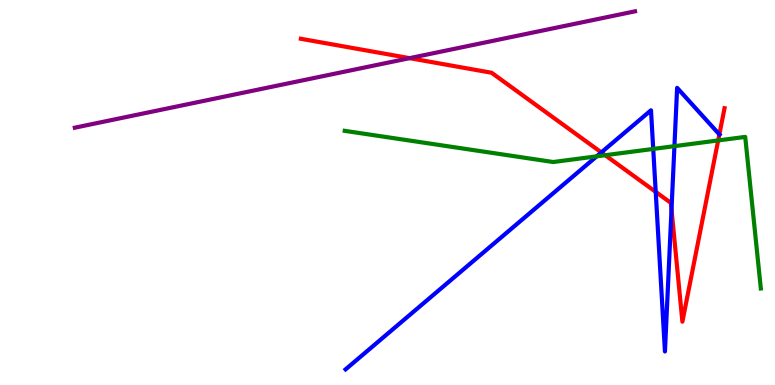[{'lines': ['blue', 'red'], 'intersections': [{'x': 7.76, 'y': 6.04}, {'x': 8.46, 'y': 5.02}, {'x': 8.66, 'y': 4.56}, {'x': 9.28, 'y': 6.51}]}, {'lines': ['green', 'red'], 'intersections': [{'x': 7.81, 'y': 5.97}, {'x': 9.27, 'y': 6.35}]}, {'lines': ['purple', 'red'], 'intersections': [{'x': 5.29, 'y': 8.49}]}, {'lines': ['blue', 'green'], 'intersections': [{'x': 7.7, 'y': 5.94}, {'x': 8.43, 'y': 6.13}, {'x': 8.7, 'y': 6.2}]}, {'lines': ['blue', 'purple'], 'intersections': []}, {'lines': ['green', 'purple'], 'intersections': []}]